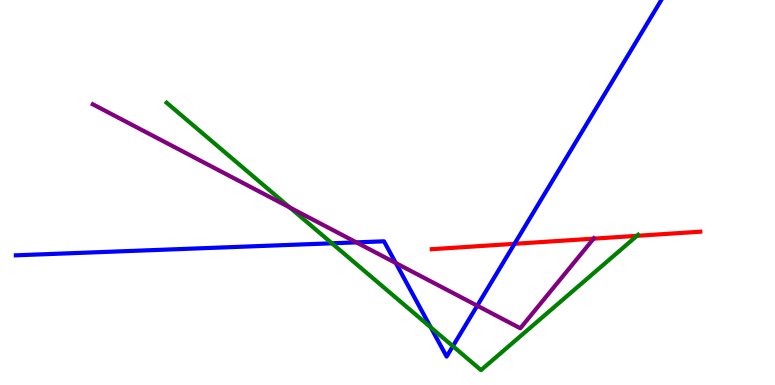[{'lines': ['blue', 'red'], 'intersections': [{'x': 6.64, 'y': 3.67}]}, {'lines': ['green', 'red'], 'intersections': [{'x': 8.22, 'y': 3.87}]}, {'lines': ['purple', 'red'], 'intersections': [{'x': 7.66, 'y': 3.8}]}, {'lines': ['blue', 'green'], 'intersections': [{'x': 4.28, 'y': 3.68}, {'x': 5.56, 'y': 1.5}, {'x': 5.84, 'y': 1.01}]}, {'lines': ['blue', 'purple'], 'intersections': [{'x': 4.6, 'y': 3.7}, {'x': 5.11, 'y': 3.17}, {'x': 6.16, 'y': 2.06}]}, {'lines': ['green', 'purple'], 'intersections': [{'x': 3.74, 'y': 4.61}]}]